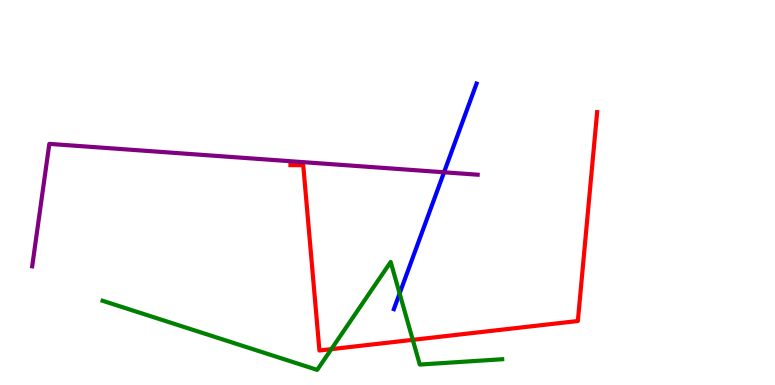[{'lines': ['blue', 'red'], 'intersections': []}, {'lines': ['green', 'red'], 'intersections': [{'x': 4.28, 'y': 0.932}, {'x': 5.33, 'y': 1.17}]}, {'lines': ['purple', 'red'], 'intersections': []}, {'lines': ['blue', 'green'], 'intersections': [{'x': 5.16, 'y': 2.38}]}, {'lines': ['blue', 'purple'], 'intersections': [{'x': 5.73, 'y': 5.53}]}, {'lines': ['green', 'purple'], 'intersections': []}]